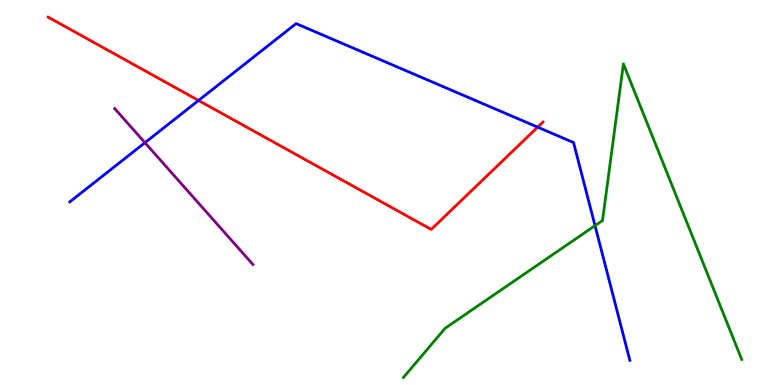[{'lines': ['blue', 'red'], 'intersections': [{'x': 2.56, 'y': 7.39}, {'x': 6.94, 'y': 6.7}]}, {'lines': ['green', 'red'], 'intersections': []}, {'lines': ['purple', 'red'], 'intersections': []}, {'lines': ['blue', 'green'], 'intersections': [{'x': 7.68, 'y': 4.14}]}, {'lines': ['blue', 'purple'], 'intersections': [{'x': 1.87, 'y': 6.29}]}, {'lines': ['green', 'purple'], 'intersections': []}]